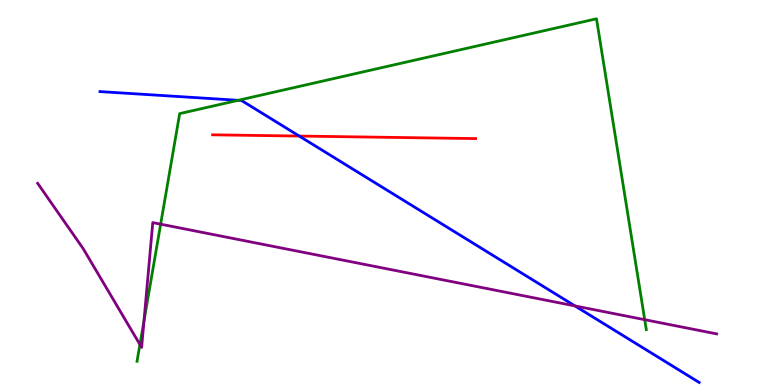[{'lines': ['blue', 'red'], 'intersections': [{'x': 3.86, 'y': 6.47}]}, {'lines': ['green', 'red'], 'intersections': []}, {'lines': ['purple', 'red'], 'intersections': []}, {'lines': ['blue', 'green'], 'intersections': [{'x': 3.07, 'y': 7.39}]}, {'lines': ['blue', 'purple'], 'intersections': [{'x': 7.42, 'y': 2.05}]}, {'lines': ['green', 'purple'], 'intersections': [{'x': 1.81, 'y': 1.05}, {'x': 1.86, 'y': 1.66}, {'x': 2.07, 'y': 4.18}, {'x': 8.32, 'y': 1.7}]}]